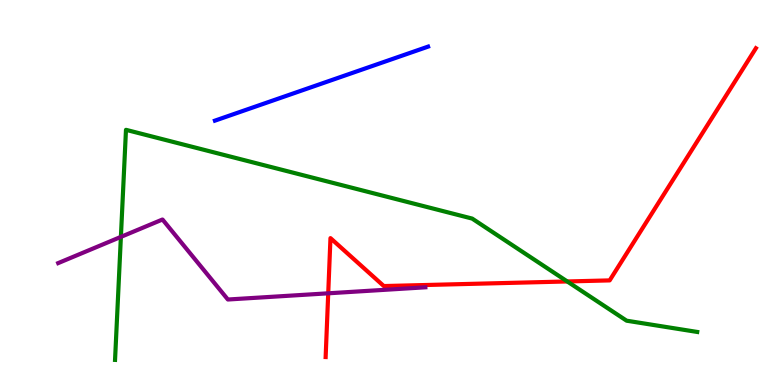[{'lines': ['blue', 'red'], 'intersections': []}, {'lines': ['green', 'red'], 'intersections': [{'x': 7.32, 'y': 2.69}]}, {'lines': ['purple', 'red'], 'intersections': [{'x': 4.24, 'y': 2.38}]}, {'lines': ['blue', 'green'], 'intersections': []}, {'lines': ['blue', 'purple'], 'intersections': []}, {'lines': ['green', 'purple'], 'intersections': [{'x': 1.56, 'y': 3.85}]}]